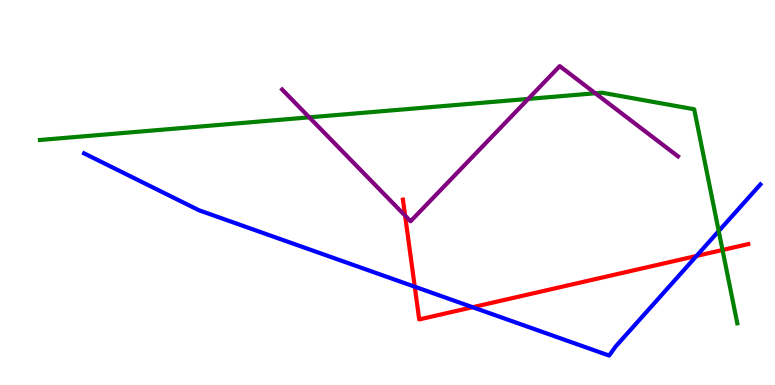[{'lines': ['blue', 'red'], 'intersections': [{'x': 5.35, 'y': 2.55}, {'x': 6.1, 'y': 2.02}, {'x': 8.99, 'y': 3.35}]}, {'lines': ['green', 'red'], 'intersections': [{'x': 9.32, 'y': 3.51}]}, {'lines': ['purple', 'red'], 'intersections': [{'x': 5.23, 'y': 4.4}]}, {'lines': ['blue', 'green'], 'intersections': [{'x': 9.27, 'y': 4.0}]}, {'lines': ['blue', 'purple'], 'intersections': []}, {'lines': ['green', 'purple'], 'intersections': [{'x': 3.99, 'y': 6.95}, {'x': 6.82, 'y': 7.43}, {'x': 7.68, 'y': 7.58}]}]